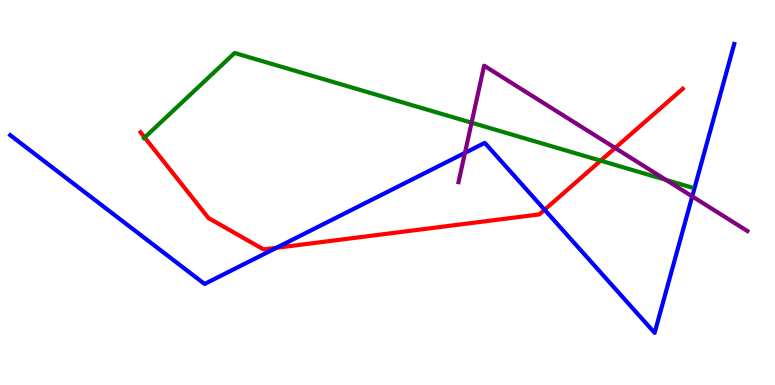[{'lines': ['blue', 'red'], 'intersections': [{'x': 3.57, 'y': 3.56}, {'x': 7.03, 'y': 4.55}]}, {'lines': ['green', 'red'], 'intersections': [{'x': 1.87, 'y': 6.43}, {'x': 7.75, 'y': 5.83}]}, {'lines': ['purple', 'red'], 'intersections': [{'x': 7.94, 'y': 6.16}]}, {'lines': ['blue', 'green'], 'intersections': []}, {'lines': ['blue', 'purple'], 'intersections': [{'x': 6.0, 'y': 6.03}, {'x': 8.93, 'y': 4.9}]}, {'lines': ['green', 'purple'], 'intersections': [{'x': 6.08, 'y': 6.81}, {'x': 8.59, 'y': 5.33}]}]